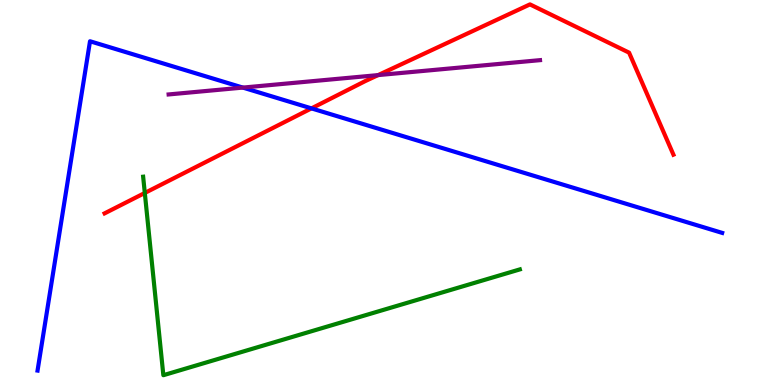[{'lines': ['blue', 'red'], 'intersections': [{'x': 4.02, 'y': 7.18}]}, {'lines': ['green', 'red'], 'intersections': [{'x': 1.87, 'y': 4.99}]}, {'lines': ['purple', 'red'], 'intersections': [{'x': 4.88, 'y': 8.05}]}, {'lines': ['blue', 'green'], 'intersections': []}, {'lines': ['blue', 'purple'], 'intersections': [{'x': 3.13, 'y': 7.72}]}, {'lines': ['green', 'purple'], 'intersections': []}]